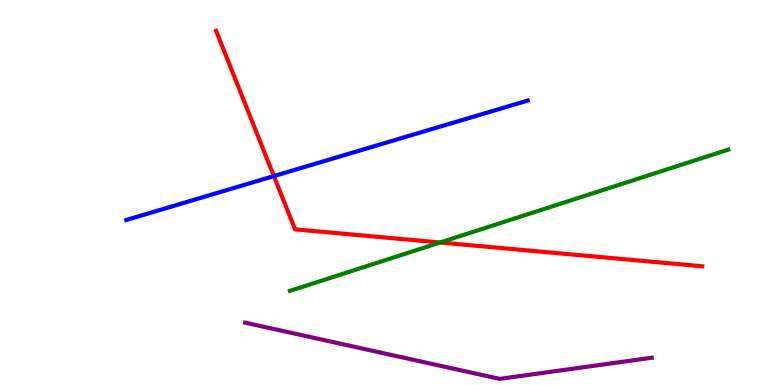[{'lines': ['blue', 'red'], 'intersections': [{'x': 3.53, 'y': 5.43}]}, {'lines': ['green', 'red'], 'intersections': [{'x': 5.68, 'y': 3.7}]}, {'lines': ['purple', 'red'], 'intersections': []}, {'lines': ['blue', 'green'], 'intersections': []}, {'lines': ['blue', 'purple'], 'intersections': []}, {'lines': ['green', 'purple'], 'intersections': []}]